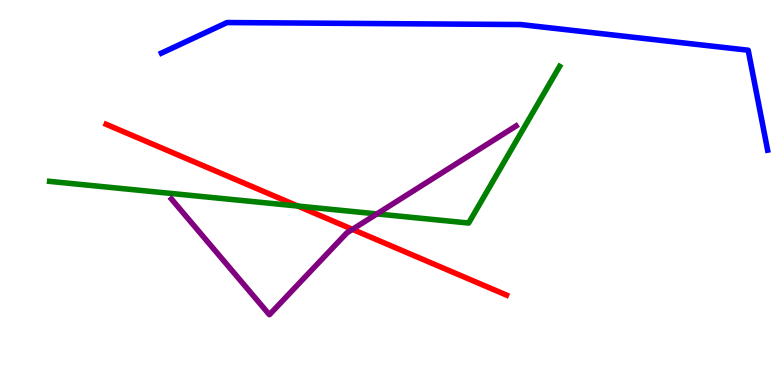[{'lines': ['blue', 'red'], 'intersections': []}, {'lines': ['green', 'red'], 'intersections': [{'x': 3.84, 'y': 4.65}]}, {'lines': ['purple', 'red'], 'intersections': [{'x': 4.55, 'y': 4.04}]}, {'lines': ['blue', 'green'], 'intersections': []}, {'lines': ['blue', 'purple'], 'intersections': []}, {'lines': ['green', 'purple'], 'intersections': [{'x': 4.86, 'y': 4.44}]}]